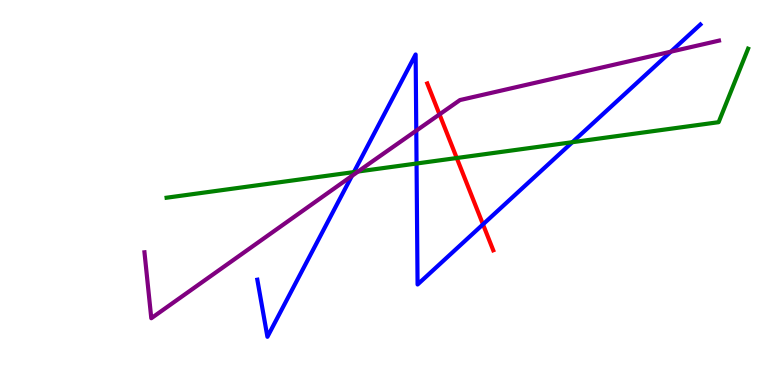[{'lines': ['blue', 'red'], 'intersections': [{'x': 6.23, 'y': 4.17}]}, {'lines': ['green', 'red'], 'intersections': [{'x': 5.89, 'y': 5.9}]}, {'lines': ['purple', 'red'], 'intersections': [{'x': 5.67, 'y': 7.03}]}, {'lines': ['blue', 'green'], 'intersections': [{'x': 4.57, 'y': 5.53}, {'x': 5.37, 'y': 5.75}, {'x': 7.39, 'y': 6.31}]}, {'lines': ['blue', 'purple'], 'intersections': [{'x': 4.54, 'y': 5.43}, {'x': 5.37, 'y': 6.61}, {'x': 8.66, 'y': 8.66}]}, {'lines': ['green', 'purple'], 'intersections': [{'x': 4.62, 'y': 5.55}]}]